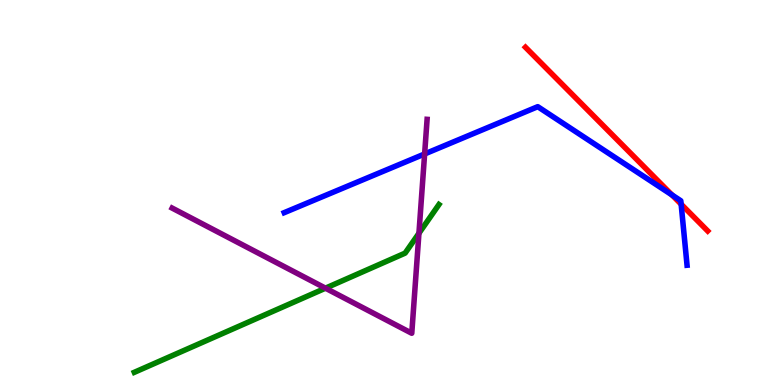[{'lines': ['blue', 'red'], 'intersections': [{'x': 8.67, 'y': 4.94}, {'x': 8.79, 'y': 4.7}]}, {'lines': ['green', 'red'], 'intersections': []}, {'lines': ['purple', 'red'], 'intersections': []}, {'lines': ['blue', 'green'], 'intersections': []}, {'lines': ['blue', 'purple'], 'intersections': [{'x': 5.48, 'y': 6.0}]}, {'lines': ['green', 'purple'], 'intersections': [{'x': 4.2, 'y': 2.51}, {'x': 5.41, 'y': 3.94}]}]